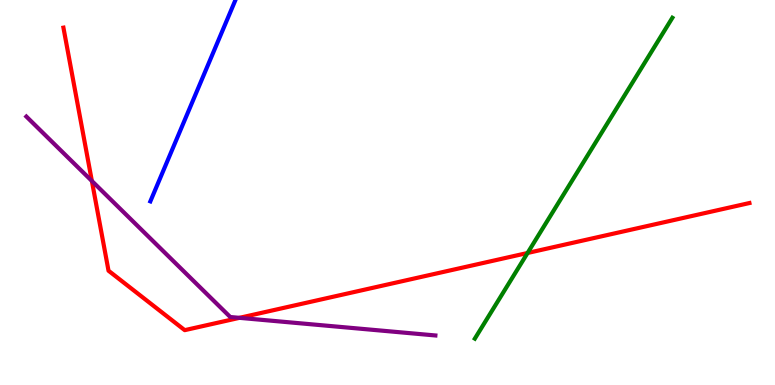[{'lines': ['blue', 'red'], 'intersections': []}, {'lines': ['green', 'red'], 'intersections': [{'x': 6.81, 'y': 3.43}]}, {'lines': ['purple', 'red'], 'intersections': [{'x': 1.19, 'y': 5.3}, {'x': 3.09, 'y': 1.74}]}, {'lines': ['blue', 'green'], 'intersections': []}, {'lines': ['blue', 'purple'], 'intersections': []}, {'lines': ['green', 'purple'], 'intersections': []}]